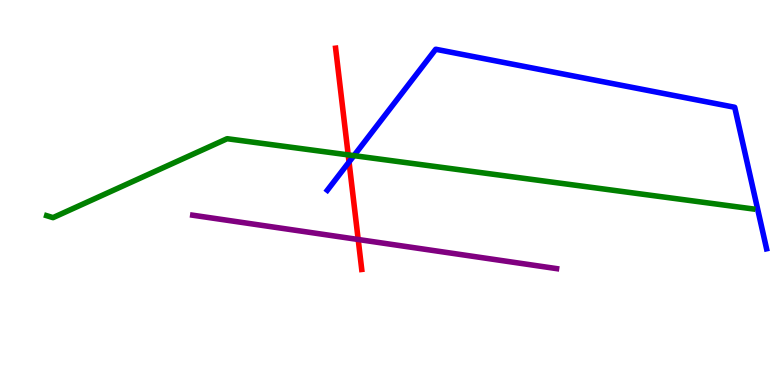[{'lines': ['blue', 'red'], 'intersections': [{'x': 4.5, 'y': 5.79}]}, {'lines': ['green', 'red'], 'intersections': [{'x': 4.49, 'y': 5.98}]}, {'lines': ['purple', 'red'], 'intersections': [{'x': 4.62, 'y': 3.78}]}, {'lines': ['blue', 'green'], 'intersections': [{'x': 4.57, 'y': 5.96}]}, {'lines': ['blue', 'purple'], 'intersections': []}, {'lines': ['green', 'purple'], 'intersections': []}]